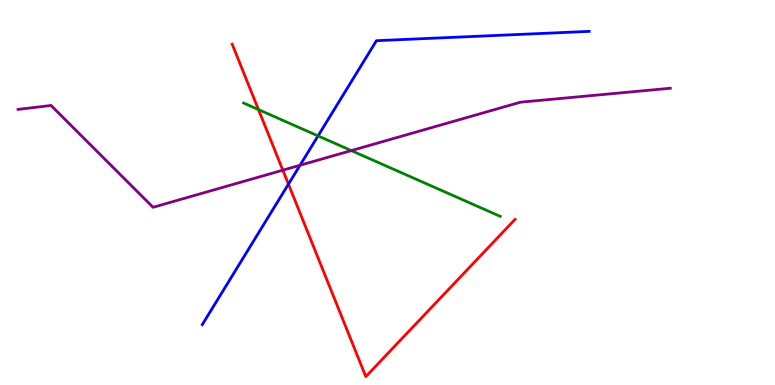[{'lines': ['blue', 'red'], 'intersections': [{'x': 3.72, 'y': 5.22}]}, {'lines': ['green', 'red'], 'intersections': [{'x': 3.34, 'y': 7.15}]}, {'lines': ['purple', 'red'], 'intersections': [{'x': 3.65, 'y': 5.58}]}, {'lines': ['blue', 'green'], 'intersections': [{'x': 4.1, 'y': 6.47}]}, {'lines': ['blue', 'purple'], 'intersections': [{'x': 3.87, 'y': 5.71}]}, {'lines': ['green', 'purple'], 'intersections': [{'x': 4.53, 'y': 6.09}]}]